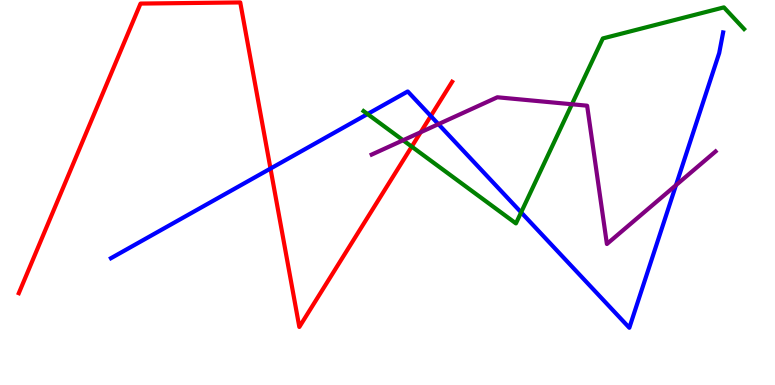[{'lines': ['blue', 'red'], 'intersections': [{'x': 3.49, 'y': 5.62}, {'x': 5.56, 'y': 6.99}]}, {'lines': ['green', 'red'], 'intersections': [{'x': 5.31, 'y': 6.19}]}, {'lines': ['purple', 'red'], 'intersections': [{'x': 5.43, 'y': 6.57}]}, {'lines': ['blue', 'green'], 'intersections': [{'x': 4.74, 'y': 7.04}, {'x': 6.72, 'y': 4.48}]}, {'lines': ['blue', 'purple'], 'intersections': [{'x': 5.66, 'y': 6.78}, {'x': 8.72, 'y': 5.19}]}, {'lines': ['green', 'purple'], 'intersections': [{'x': 5.2, 'y': 6.36}, {'x': 7.38, 'y': 7.29}]}]